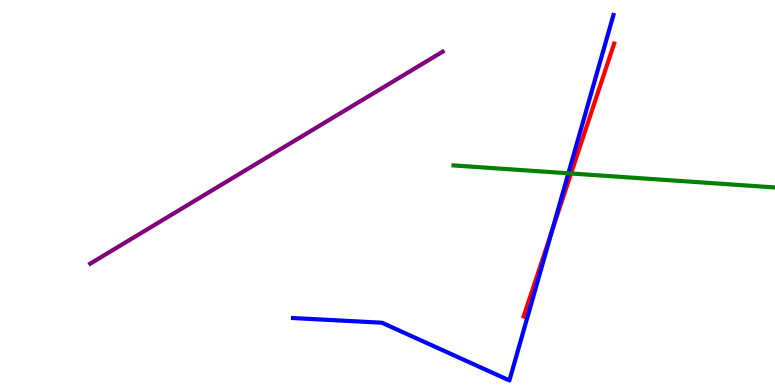[{'lines': ['blue', 'red'], 'intersections': [{'x': 7.12, 'y': 4.0}]}, {'lines': ['green', 'red'], 'intersections': [{'x': 7.37, 'y': 5.49}]}, {'lines': ['purple', 'red'], 'intersections': []}, {'lines': ['blue', 'green'], 'intersections': [{'x': 7.33, 'y': 5.5}]}, {'lines': ['blue', 'purple'], 'intersections': []}, {'lines': ['green', 'purple'], 'intersections': []}]